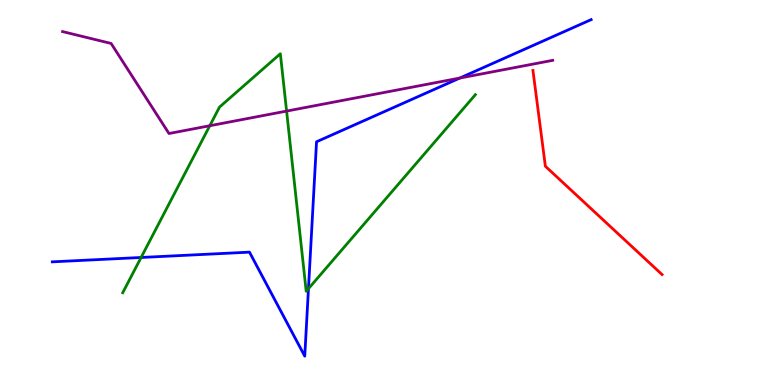[{'lines': ['blue', 'red'], 'intersections': []}, {'lines': ['green', 'red'], 'intersections': []}, {'lines': ['purple', 'red'], 'intersections': []}, {'lines': ['blue', 'green'], 'intersections': [{'x': 1.82, 'y': 3.31}, {'x': 3.98, 'y': 2.5}]}, {'lines': ['blue', 'purple'], 'intersections': [{'x': 5.93, 'y': 7.97}]}, {'lines': ['green', 'purple'], 'intersections': [{'x': 2.71, 'y': 6.73}, {'x': 3.7, 'y': 7.11}]}]